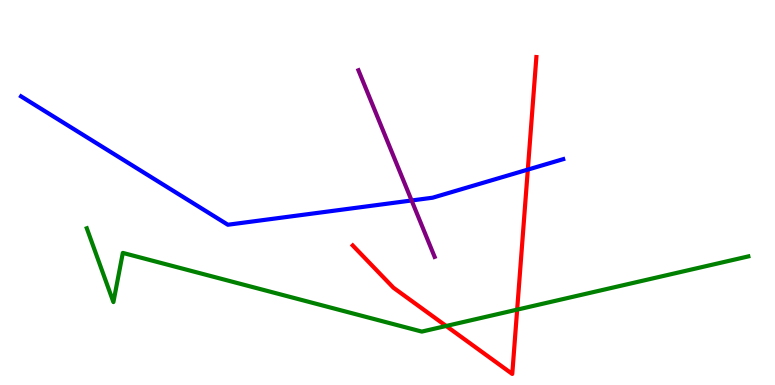[{'lines': ['blue', 'red'], 'intersections': [{'x': 6.81, 'y': 5.59}]}, {'lines': ['green', 'red'], 'intersections': [{'x': 5.76, 'y': 1.53}, {'x': 6.67, 'y': 1.96}]}, {'lines': ['purple', 'red'], 'intersections': []}, {'lines': ['blue', 'green'], 'intersections': []}, {'lines': ['blue', 'purple'], 'intersections': [{'x': 5.31, 'y': 4.79}]}, {'lines': ['green', 'purple'], 'intersections': []}]